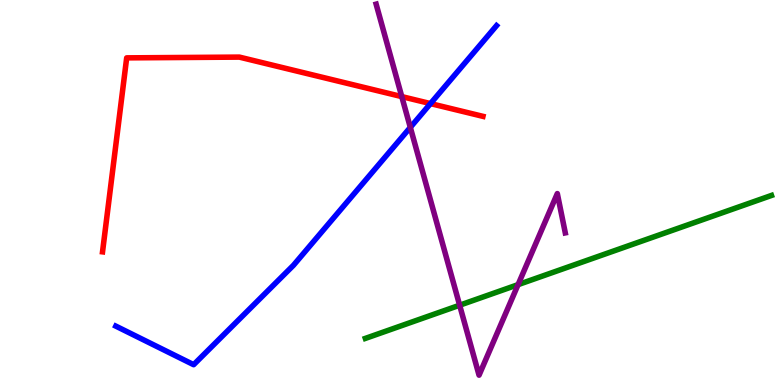[{'lines': ['blue', 'red'], 'intersections': [{'x': 5.55, 'y': 7.31}]}, {'lines': ['green', 'red'], 'intersections': []}, {'lines': ['purple', 'red'], 'intersections': [{'x': 5.18, 'y': 7.49}]}, {'lines': ['blue', 'green'], 'intersections': []}, {'lines': ['blue', 'purple'], 'intersections': [{'x': 5.29, 'y': 6.69}]}, {'lines': ['green', 'purple'], 'intersections': [{'x': 5.93, 'y': 2.07}, {'x': 6.68, 'y': 2.61}]}]